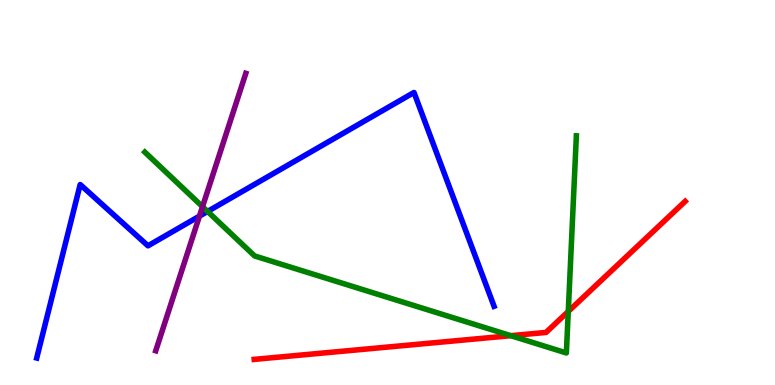[{'lines': ['blue', 'red'], 'intersections': []}, {'lines': ['green', 'red'], 'intersections': [{'x': 6.59, 'y': 1.28}, {'x': 7.33, 'y': 1.91}]}, {'lines': ['purple', 'red'], 'intersections': []}, {'lines': ['blue', 'green'], 'intersections': [{'x': 2.68, 'y': 4.51}]}, {'lines': ['blue', 'purple'], 'intersections': [{'x': 2.57, 'y': 4.39}]}, {'lines': ['green', 'purple'], 'intersections': [{'x': 2.61, 'y': 4.63}]}]